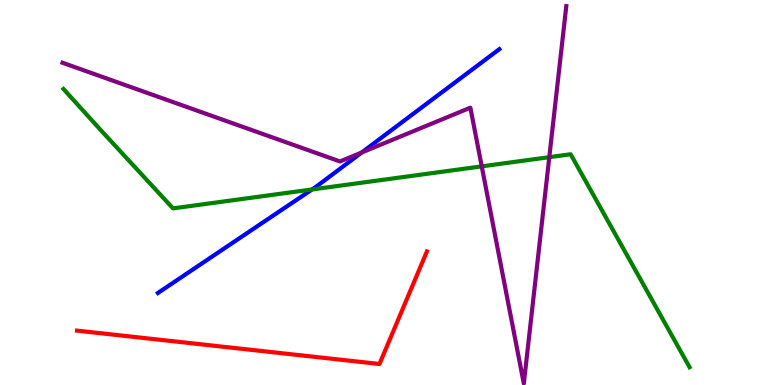[{'lines': ['blue', 'red'], 'intersections': []}, {'lines': ['green', 'red'], 'intersections': []}, {'lines': ['purple', 'red'], 'intersections': []}, {'lines': ['blue', 'green'], 'intersections': [{'x': 4.03, 'y': 5.08}]}, {'lines': ['blue', 'purple'], 'intersections': [{'x': 4.67, 'y': 6.04}]}, {'lines': ['green', 'purple'], 'intersections': [{'x': 6.22, 'y': 5.68}, {'x': 7.09, 'y': 5.92}]}]